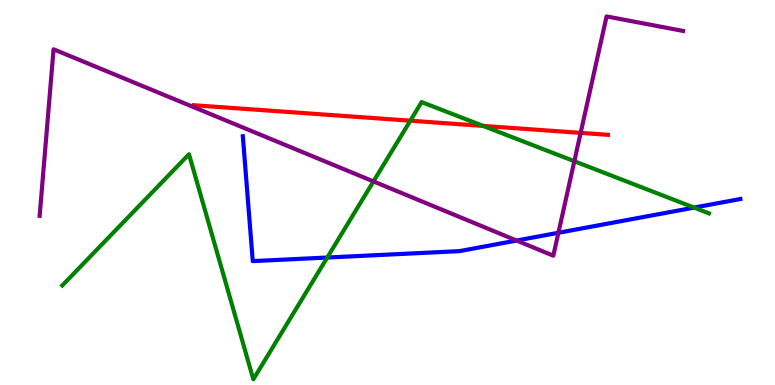[{'lines': ['blue', 'red'], 'intersections': []}, {'lines': ['green', 'red'], 'intersections': [{'x': 5.29, 'y': 6.86}, {'x': 6.23, 'y': 6.73}]}, {'lines': ['purple', 'red'], 'intersections': [{'x': 7.49, 'y': 6.55}]}, {'lines': ['blue', 'green'], 'intersections': [{'x': 4.22, 'y': 3.31}, {'x': 8.96, 'y': 4.61}]}, {'lines': ['blue', 'purple'], 'intersections': [{'x': 6.67, 'y': 3.75}, {'x': 7.21, 'y': 3.95}]}, {'lines': ['green', 'purple'], 'intersections': [{'x': 4.82, 'y': 5.29}, {'x': 7.41, 'y': 5.81}]}]